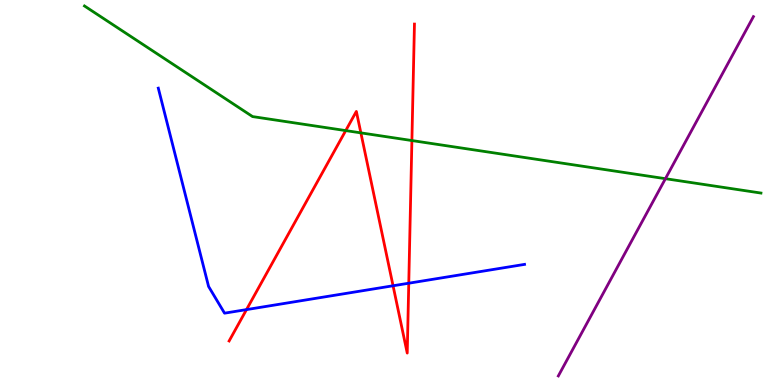[{'lines': ['blue', 'red'], 'intersections': [{'x': 3.18, 'y': 1.96}, {'x': 5.07, 'y': 2.58}, {'x': 5.27, 'y': 2.64}]}, {'lines': ['green', 'red'], 'intersections': [{'x': 4.46, 'y': 6.61}, {'x': 4.66, 'y': 6.55}, {'x': 5.31, 'y': 6.35}]}, {'lines': ['purple', 'red'], 'intersections': []}, {'lines': ['blue', 'green'], 'intersections': []}, {'lines': ['blue', 'purple'], 'intersections': []}, {'lines': ['green', 'purple'], 'intersections': [{'x': 8.59, 'y': 5.36}]}]